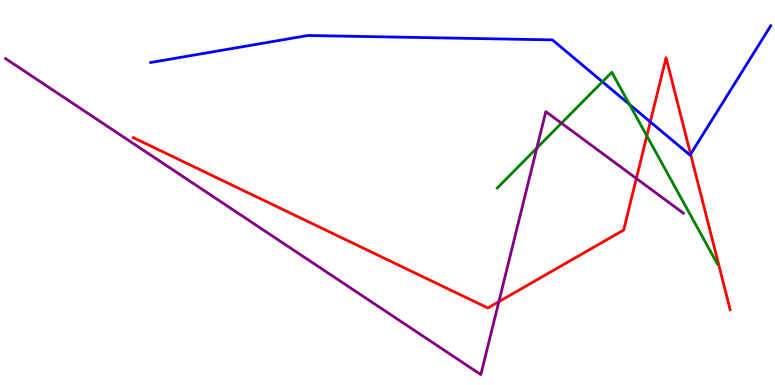[{'lines': ['blue', 'red'], 'intersections': [{'x': 8.39, 'y': 6.83}, {'x': 8.91, 'y': 6.0}]}, {'lines': ['green', 'red'], 'intersections': [{'x': 8.35, 'y': 6.47}]}, {'lines': ['purple', 'red'], 'intersections': [{'x': 6.44, 'y': 2.16}, {'x': 8.21, 'y': 5.36}]}, {'lines': ['blue', 'green'], 'intersections': [{'x': 7.77, 'y': 7.88}, {'x': 8.12, 'y': 7.29}]}, {'lines': ['blue', 'purple'], 'intersections': []}, {'lines': ['green', 'purple'], 'intersections': [{'x': 6.93, 'y': 6.15}, {'x': 7.24, 'y': 6.8}]}]